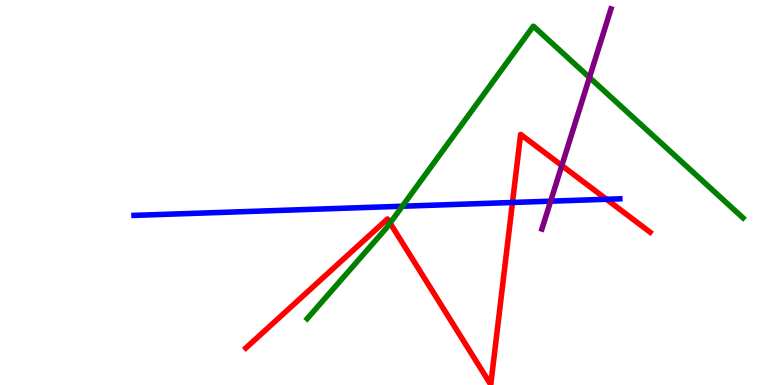[{'lines': ['blue', 'red'], 'intersections': [{'x': 6.61, 'y': 4.74}, {'x': 7.83, 'y': 4.82}]}, {'lines': ['green', 'red'], 'intersections': [{'x': 5.03, 'y': 4.21}]}, {'lines': ['purple', 'red'], 'intersections': [{'x': 7.25, 'y': 5.7}]}, {'lines': ['blue', 'green'], 'intersections': [{'x': 5.19, 'y': 4.64}]}, {'lines': ['blue', 'purple'], 'intersections': [{'x': 7.11, 'y': 4.77}]}, {'lines': ['green', 'purple'], 'intersections': [{'x': 7.61, 'y': 7.99}]}]